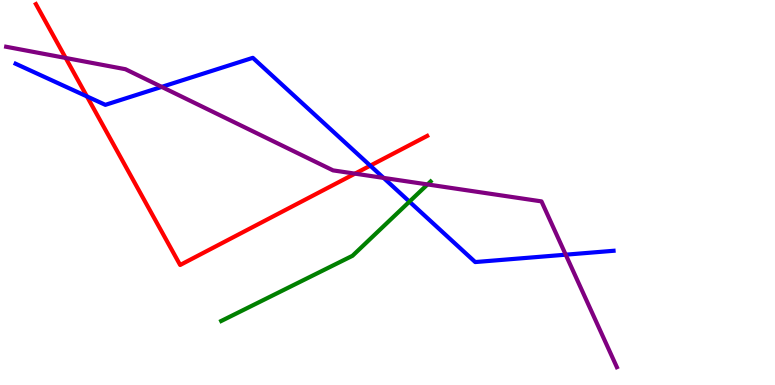[{'lines': ['blue', 'red'], 'intersections': [{'x': 1.12, 'y': 7.5}, {'x': 4.78, 'y': 5.7}]}, {'lines': ['green', 'red'], 'intersections': []}, {'lines': ['purple', 'red'], 'intersections': [{'x': 0.847, 'y': 8.49}, {'x': 4.58, 'y': 5.49}]}, {'lines': ['blue', 'green'], 'intersections': [{'x': 5.28, 'y': 4.76}]}, {'lines': ['blue', 'purple'], 'intersections': [{'x': 2.09, 'y': 7.74}, {'x': 4.95, 'y': 5.38}, {'x': 7.3, 'y': 3.38}]}, {'lines': ['green', 'purple'], 'intersections': [{'x': 5.52, 'y': 5.21}]}]